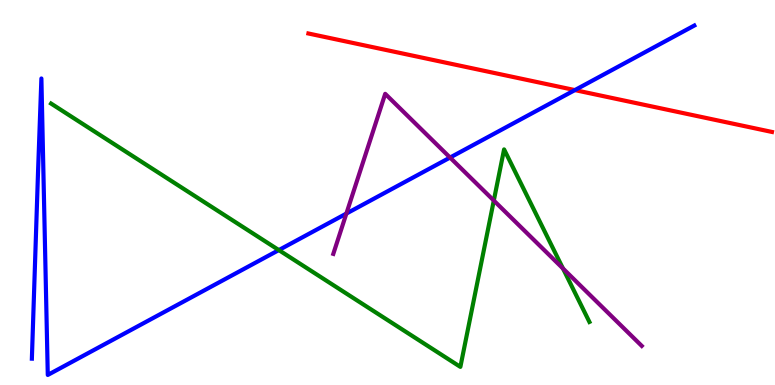[{'lines': ['blue', 'red'], 'intersections': [{'x': 7.42, 'y': 7.66}]}, {'lines': ['green', 'red'], 'intersections': []}, {'lines': ['purple', 'red'], 'intersections': []}, {'lines': ['blue', 'green'], 'intersections': [{'x': 3.6, 'y': 3.5}]}, {'lines': ['blue', 'purple'], 'intersections': [{'x': 4.47, 'y': 4.45}, {'x': 5.81, 'y': 5.91}]}, {'lines': ['green', 'purple'], 'intersections': [{'x': 6.37, 'y': 4.79}, {'x': 7.26, 'y': 3.03}]}]